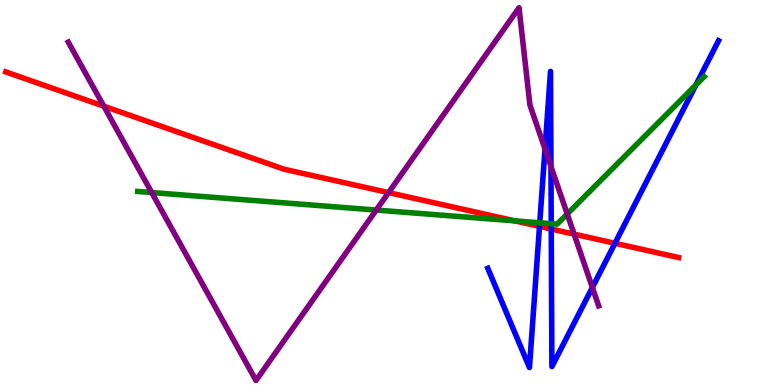[{'lines': ['blue', 'red'], 'intersections': [{'x': 6.96, 'y': 4.12}, {'x': 7.11, 'y': 4.05}, {'x': 7.93, 'y': 3.68}]}, {'lines': ['green', 'red'], 'intersections': [{'x': 6.64, 'y': 4.26}]}, {'lines': ['purple', 'red'], 'intersections': [{'x': 1.34, 'y': 7.24}, {'x': 5.01, 'y': 5.0}, {'x': 7.41, 'y': 3.92}]}, {'lines': ['blue', 'green'], 'intersections': [{'x': 6.96, 'y': 4.21}, {'x': 7.11, 'y': 4.19}, {'x': 8.98, 'y': 7.79}]}, {'lines': ['blue', 'purple'], 'intersections': [{'x': 7.03, 'y': 6.13}, {'x': 7.11, 'y': 5.68}, {'x': 7.64, 'y': 2.53}]}, {'lines': ['green', 'purple'], 'intersections': [{'x': 1.96, 'y': 5.0}, {'x': 4.85, 'y': 4.54}, {'x': 7.32, 'y': 4.44}]}]